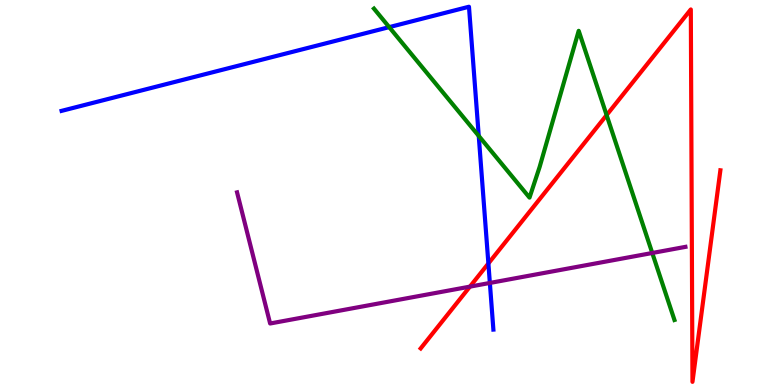[{'lines': ['blue', 'red'], 'intersections': [{'x': 6.3, 'y': 3.16}]}, {'lines': ['green', 'red'], 'intersections': [{'x': 7.83, 'y': 7.01}]}, {'lines': ['purple', 'red'], 'intersections': [{'x': 6.06, 'y': 2.55}]}, {'lines': ['blue', 'green'], 'intersections': [{'x': 5.02, 'y': 9.3}, {'x': 6.18, 'y': 6.47}]}, {'lines': ['blue', 'purple'], 'intersections': [{'x': 6.32, 'y': 2.65}]}, {'lines': ['green', 'purple'], 'intersections': [{'x': 8.42, 'y': 3.43}]}]